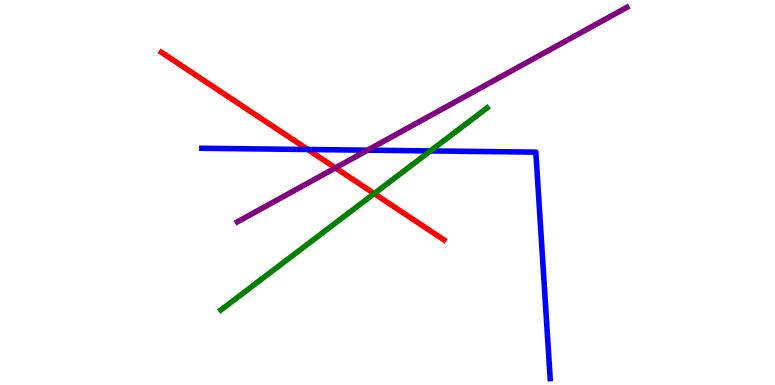[{'lines': ['blue', 'red'], 'intersections': [{'x': 3.97, 'y': 6.12}]}, {'lines': ['green', 'red'], 'intersections': [{'x': 4.83, 'y': 4.97}]}, {'lines': ['purple', 'red'], 'intersections': [{'x': 4.33, 'y': 5.64}]}, {'lines': ['blue', 'green'], 'intersections': [{'x': 5.55, 'y': 6.08}]}, {'lines': ['blue', 'purple'], 'intersections': [{'x': 4.74, 'y': 6.1}]}, {'lines': ['green', 'purple'], 'intersections': []}]